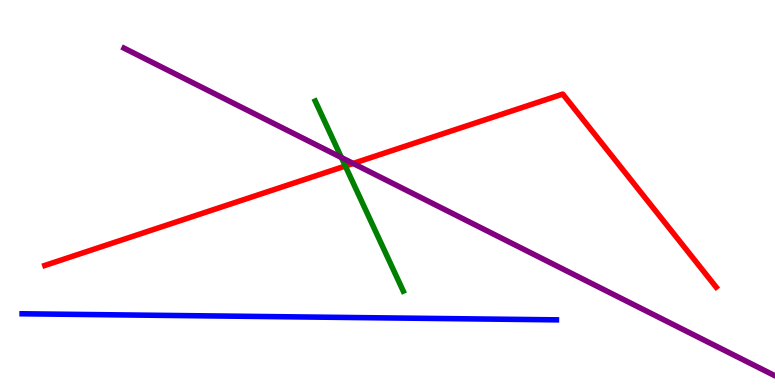[{'lines': ['blue', 'red'], 'intersections': []}, {'lines': ['green', 'red'], 'intersections': [{'x': 4.46, 'y': 5.69}]}, {'lines': ['purple', 'red'], 'intersections': [{'x': 4.56, 'y': 5.75}]}, {'lines': ['blue', 'green'], 'intersections': []}, {'lines': ['blue', 'purple'], 'intersections': []}, {'lines': ['green', 'purple'], 'intersections': [{'x': 4.41, 'y': 5.91}]}]